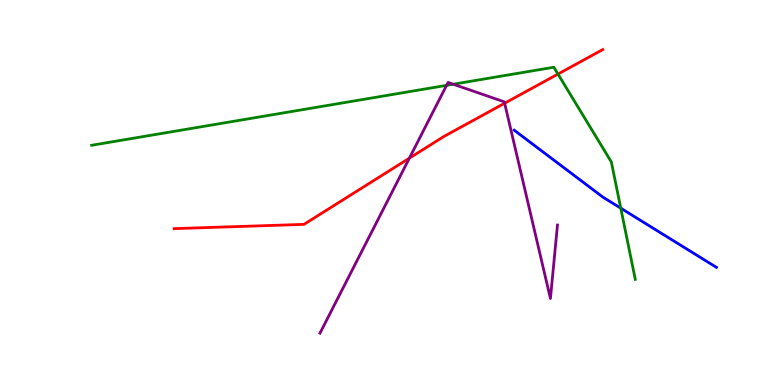[{'lines': ['blue', 'red'], 'intersections': []}, {'lines': ['green', 'red'], 'intersections': [{'x': 7.2, 'y': 8.08}]}, {'lines': ['purple', 'red'], 'intersections': [{'x': 5.28, 'y': 5.89}, {'x': 6.51, 'y': 7.32}]}, {'lines': ['blue', 'green'], 'intersections': [{'x': 8.01, 'y': 4.59}]}, {'lines': ['blue', 'purple'], 'intersections': []}, {'lines': ['green', 'purple'], 'intersections': [{'x': 5.76, 'y': 7.78}, {'x': 5.85, 'y': 7.81}]}]